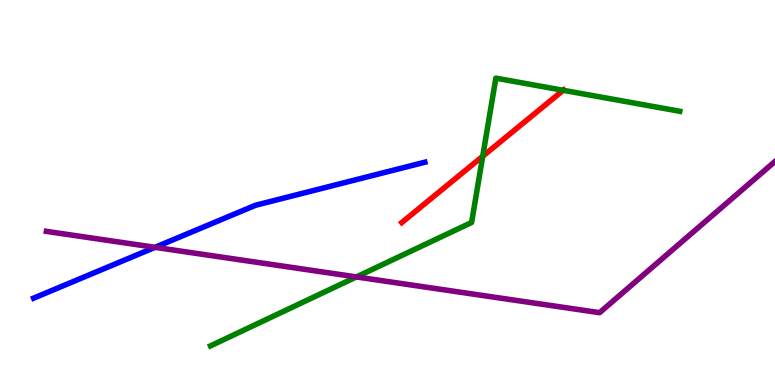[{'lines': ['blue', 'red'], 'intersections': []}, {'lines': ['green', 'red'], 'intersections': [{'x': 6.23, 'y': 5.94}, {'x': 7.27, 'y': 7.65}]}, {'lines': ['purple', 'red'], 'intersections': []}, {'lines': ['blue', 'green'], 'intersections': []}, {'lines': ['blue', 'purple'], 'intersections': [{'x': 2.0, 'y': 3.58}]}, {'lines': ['green', 'purple'], 'intersections': [{'x': 4.6, 'y': 2.81}]}]